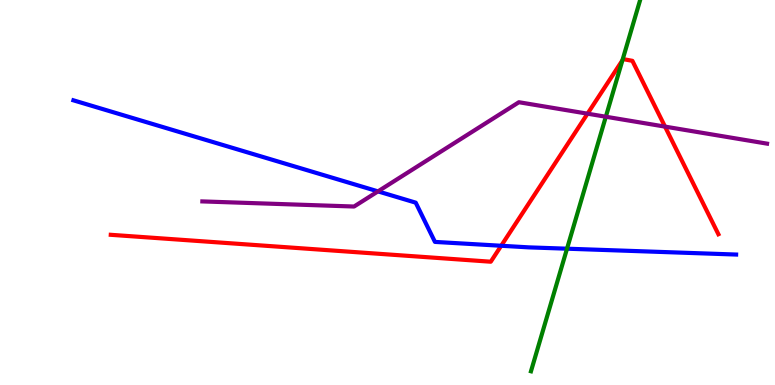[{'lines': ['blue', 'red'], 'intersections': [{'x': 6.47, 'y': 3.62}]}, {'lines': ['green', 'red'], 'intersections': [{'x': 8.03, 'y': 8.43}]}, {'lines': ['purple', 'red'], 'intersections': [{'x': 7.58, 'y': 7.05}, {'x': 8.58, 'y': 6.71}]}, {'lines': ['blue', 'green'], 'intersections': [{'x': 7.32, 'y': 3.54}]}, {'lines': ['blue', 'purple'], 'intersections': [{'x': 4.88, 'y': 5.03}]}, {'lines': ['green', 'purple'], 'intersections': [{'x': 7.82, 'y': 6.97}]}]